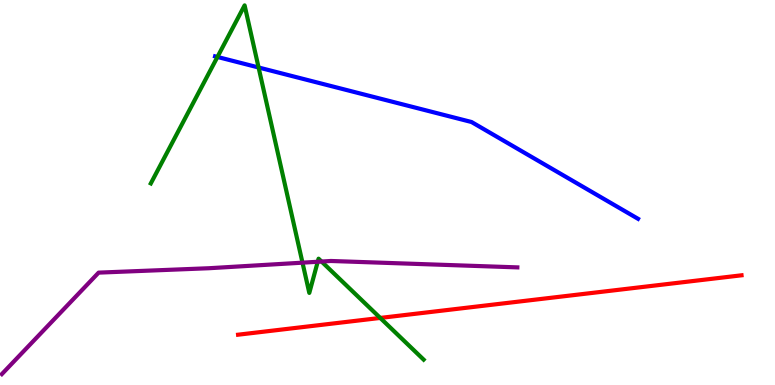[{'lines': ['blue', 'red'], 'intersections': []}, {'lines': ['green', 'red'], 'intersections': [{'x': 4.91, 'y': 1.74}]}, {'lines': ['purple', 'red'], 'intersections': []}, {'lines': ['blue', 'green'], 'intersections': [{'x': 2.81, 'y': 8.52}, {'x': 3.34, 'y': 8.25}]}, {'lines': ['blue', 'purple'], 'intersections': []}, {'lines': ['green', 'purple'], 'intersections': [{'x': 3.9, 'y': 3.18}, {'x': 4.1, 'y': 3.2}, {'x': 4.15, 'y': 3.21}]}]